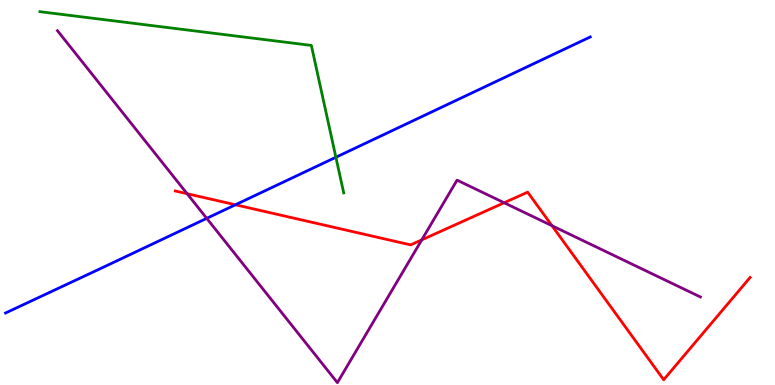[{'lines': ['blue', 'red'], 'intersections': [{'x': 3.04, 'y': 4.68}]}, {'lines': ['green', 'red'], 'intersections': []}, {'lines': ['purple', 'red'], 'intersections': [{'x': 2.41, 'y': 4.97}, {'x': 5.44, 'y': 3.77}, {'x': 6.51, 'y': 4.73}, {'x': 7.12, 'y': 4.14}]}, {'lines': ['blue', 'green'], 'intersections': [{'x': 4.33, 'y': 5.92}]}, {'lines': ['blue', 'purple'], 'intersections': [{'x': 2.67, 'y': 4.33}]}, {'lines': ['green', 'purple'], 'intersections': []}]